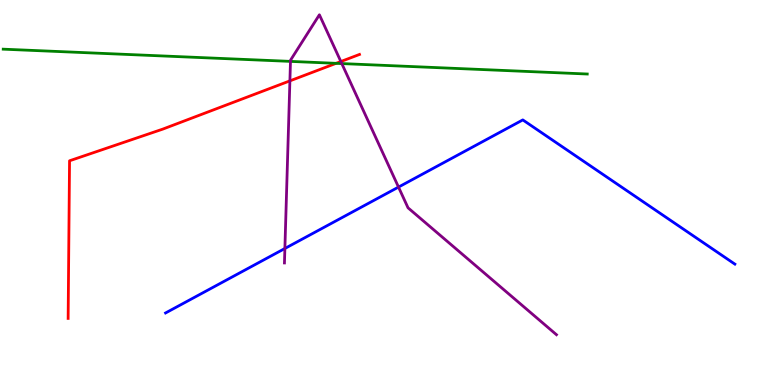[{'lines': ['blue', 'red'], 'intersections': []}, {'lines': ['green', 'red'], 'intersections': [{'x': 4.34, 'y': 8.36}]}, {'lines': ['purple', 'red'], 'intersections': [{'x': 3.74, 'y': 7.9}, {'x': 4.4, 'y': 8.4}]}, {'lines': ['blue', 'green'], 'intersections': []}, {'lines': ['blue', 'purple'], 'intersections': [{'x': 3.68, 'y': 3.55}, {'x': 5.14, 'y': 5.14}]}, {'lines': ['green', 'purple'], 'intersections': [{'x': 3.75, 'y': 8.41}, {'x': 4.41, 'y': 8.35}]}]